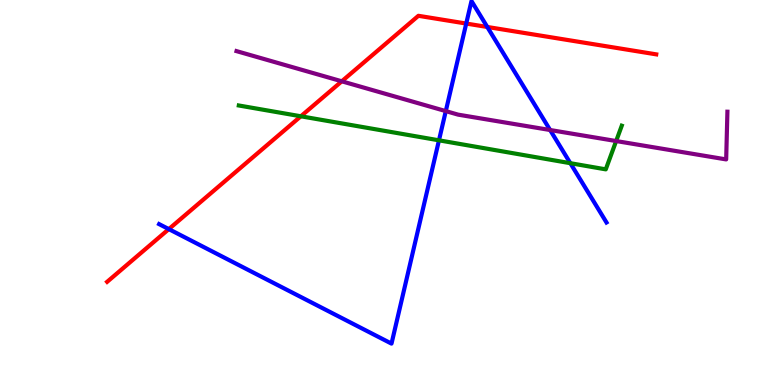[{'lines': ['blue', 'red'], 'intersections': [{'x': 2.18, 'y': 4.05}, {'x': 6.02, 'y': 9.39}, {'x': 6.29, 'y': 9.3}]}, {'lines': ['green', 'red'], 'intersections': [{'x': 3.88, 'y': 6.98}]}, {'lines': ['purple', 'red'], 'intersections': [{'x': 4.41, 'y': 7.89}]}, {'lines': ['blue', 'green'], 'intersections': [{'x': 5.66, 'y': 6.36}, {'x': 7.36, 'y': 5.76}]}, {'lines': ['blue', 'purple'], 'intersections': [{'x': 5.75, 'y': 7.11}, {'x': 7.1, 'y': 6.62}]}, {'lines': ['green', 'purple'], 'intersections': [{'x': 7.95, 'y': 6.34}]}]